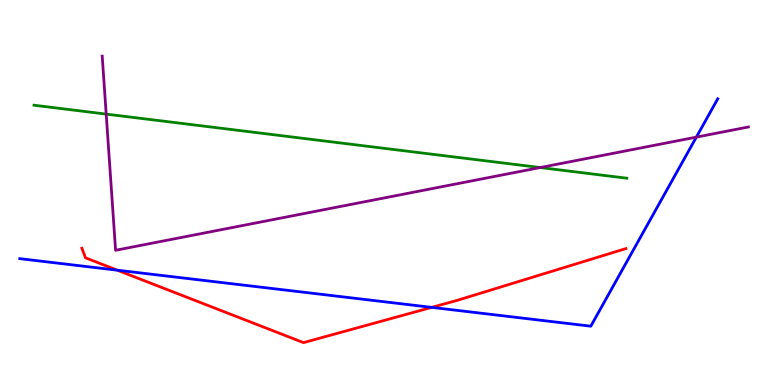[{'lines': ['blue', 'red'], 'intersections': [{'x': 1.51, 'y': 2.98}, {'x': 5.57, 'y': 2.02}]}, {'lines': ['green', 'red'], 'intersections': []}, {'lines': ['purple', 'red'], 'intersections': []}, {'lines': ['blue', 'green'], 'intersections': []}, {'lines': ['blue', 'purple'], 'intersections': [{'x': 8.99, 'y': 6.44}]}, {'lines': ['green', 'purple'], 'intersections': [{'x': 1.37, 'y': 7.04}, {'x': 6.97, 'y': 5.65}]}]